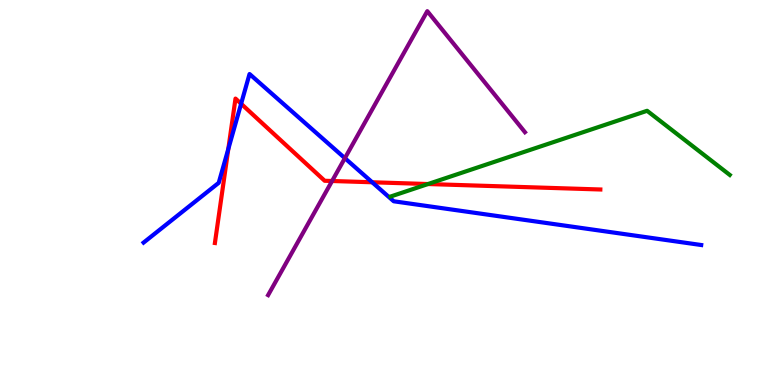[{'lines': ['blue', 'red'], 'intersections': [{'x': 2.95, 'y': 6.13}, {'x': 3.11, 'y': 7.3}, {'x': 4.8, 'y': 5.27}]}, {'lines': ['green', 'red'], 'intersections': [{'x': 5.52, 'y': 5.22}]}, {'lines': ['purple', 'red'], 'intersections': [{'x': 4.28, 'y': 5.3}]}, {'lines': ['blue', 'green'], 'intersections': []}, {'lines': ['blue', 'purple'], 'intersections': [{'x': 4.45, 'y': 5.89}]}, {'lines': ['green', 'purple'], 'intersections': []}]